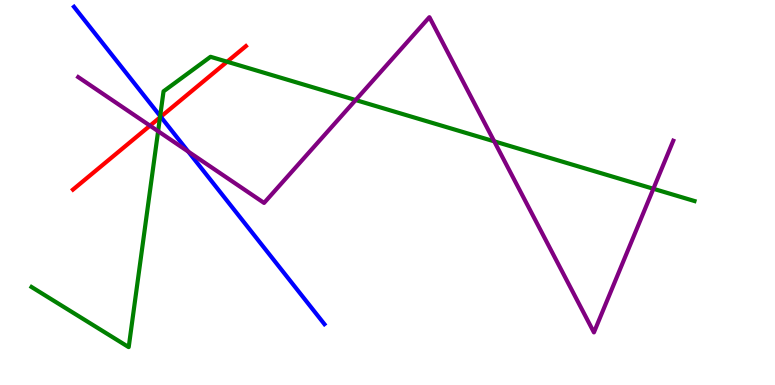[{'lines': ['blue', 'red'], 'intersections': [{'x': 2.07, 'y': 6.97}]}, {'lines': ['green', 'red'], 'intersections': [{'x': 2.06, 'y': 6.95}, {'x': 2.93, 'y': 8.4}]}, {'lines': ['purple', 'red'], 'intersections': [{'x': 1.94, 'y': 6.74}]}, {'lines': ['blue', 'green'], 'intersections': [{'x': 2.07, 'y': 6.99}]}, {'lines': ['blue', 'purple'], 'intersections': [{'x': 2.43, 'y': 6.06}]}, {'lines': ['green', 'purple'], 'intersections': [{'x': 2.04, 'y': 6.59}, {'x': 4.59, 'y': 7.4}, {'x': 6.38, 'y': 6.33}, {'x': 8.43, 'y': 5.1}]}]